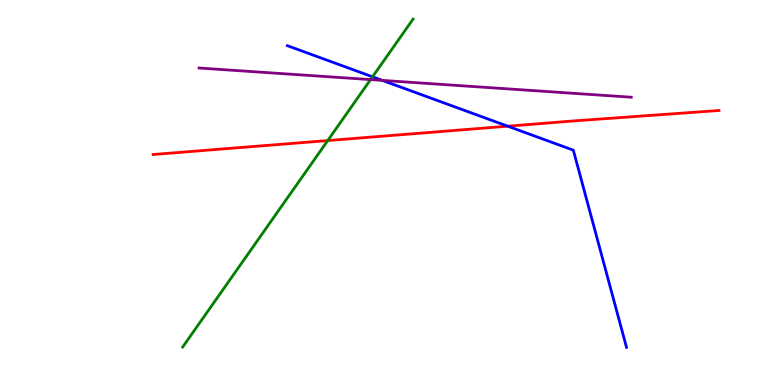[{'lines': ['blue', 'red'], 'intersections': [{'x': 6.55, 'y': 6.72}]}, {'lines': ['green', 'red'], 'intersections': [{'x': 4.23, 'y': 6.35}]}, {'lines': ['purple', 'red'], 'intersections': []}, {'lines': ['blue', 'green'], 'intersections': [{'x': 4.81, 'y': 8.01}]}, {'lines': ['blue', 'purple'], 'intersections': [{'x': 4.93, 'y': 7.91}]}, {'lines': ['green', 'purple'], 'intersections': [{'x': 4.78, 'y': 7.93}]}]